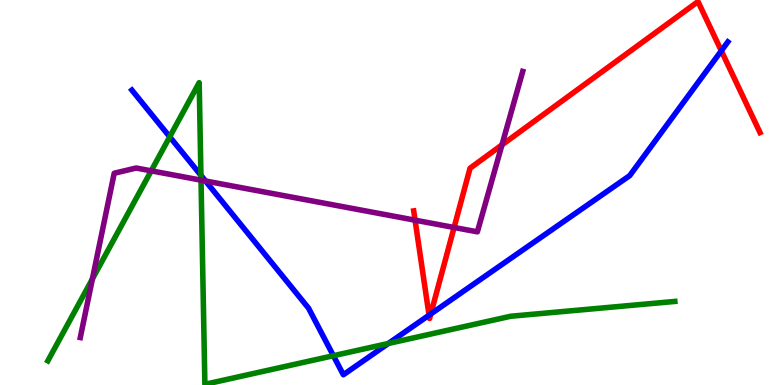[{'lines': ['blue', 'red'], 'intersections': [{'x': 5.54, 'y': 1.81}, {'x': 5.56, 'y': 1.85}, {'x': 9.31, 'y': 8.68}]}, {'lines': ['green', 'red'], 'intersections': []}, {'lines': ['purple', 'red'], 'intersections': [{'x': 5.36, 'y': 4.28}, {'x': 5.86, 'y': 4.09}, {'x': 6.48, 'y': 6.24}]}, {'lines': ['blue', 'green'], 'intersections': [{'x': 2.19, 'y': 6.45}, {'x': 2.59, 'y': 5.45}, {'x': 4.3, 'y': 0.761}, {'x': 5.01, 'y': 1.08}]}, {'lines': ['blue', 'purple'], 'intersections': [{'x': 2.65, 'y': 5.3}]}, {'lines': ['green', 'purple'], 'intersections': [{'x': 1.19, 'y': 2.75}, {'x': 1.95, 'y': 5.56}, {'x': 2.59, 'y': 5.32}]}]